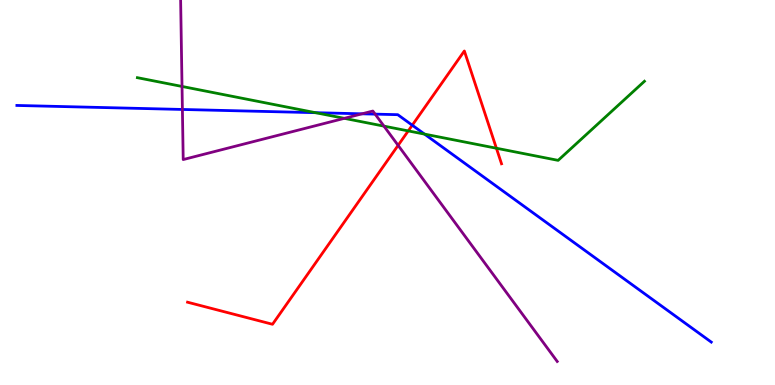[{'lines': ['blue', 'red'], 'intersections': [{'x': 5.32, 'y': 6.75}]}, {'lines': ['green', 'red'], 'intersections': [{'x': 5.27, 'y': 6.6}, {'x': 6.41, 'y': 6.15}]}, {'lines': ['purple', 'red'], 'intersections': [{'x': 5.14, 'y': 6.22}]}, {'lines': ['blue', 'green'], 'intersections': [{'x': 4.07, 'y': 7.07}, {'x': 5.48, 'y': 6.52}]}, {'lines': ['blue', 'purple'], 'intersections': [{'x': 2.35, 'y': 7.16}, {'x': 4.67, 'y': 7.04}, {'x': 4.84, 'y': 7.04}]}, {'lines': ['green', 'purple'], 'intersections': [{'x': 2.35, 'y': 7.75}, {'x': 4.44, 'y': 6.93}, {'x': 4.95, 'y': 6.72}]}]